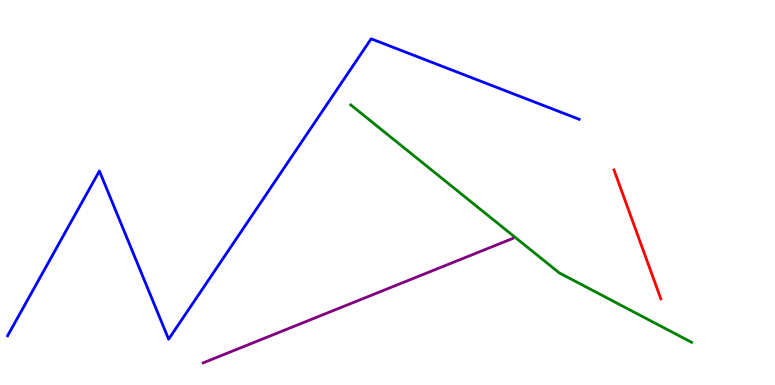[{'lines': ['blue', 'red'], 'intersections': []}, {'lines': ['green', 'red'], 'intersections': []}, {'lines': ['purple', 'red'], 'intersections': []}, {'lines': ['blue', 'green'], 'intersections': []}, {'lines': ['blue', 'purple'], 'intersections': []}, {'lines': ['green', 'purple'], 'intersections': []}]